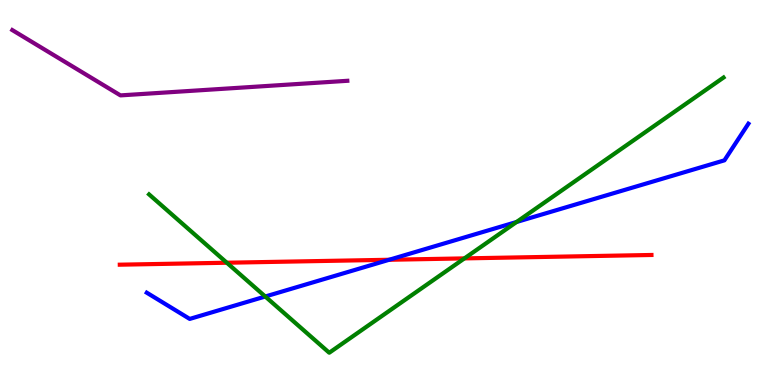[{'lines': ['blue', 'red'], 'intersections': [{'x': 5.02, 'y': 3.25}]}, {'lines': ['green', 'red'], 'intersections': [{'x': 2.93, 'y': 3.18}, {'x': 5.99, 'y': 3.29}]}, {'lines': ['purple', 'red'], 'intersections': []}, {'lines': ['blue', 'green'], 'intersections': [{'x': 3.42, 'y': 2.3}, {'x': 6.67, 'y': 4.23}]}, {'lines': ['blue', 'purple'], 'intersections': []}, {'lines': ['green', 'purple'], 'intersections': []}]